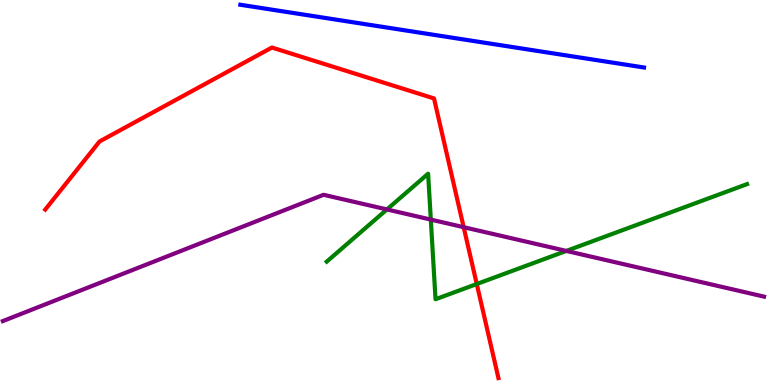[{'lines': ['blue', 'red'], 'intersections': []}, {'lines': ['green', 'red'], 'intersections': [{'x': 6.15, 'y': 2.62}]}, {'lines': ['purple', 'red'], 'intersections': [{'x': 5.98, 'y': 4.1}]}, {'lines': ['blue', 'green'], 'intersections': []}, {'lines': ['blue', 'purple'], 'intersections': []}, {'lines': ['green', 'purple'], 'intersections': [{'x': 4.99, 'y': 4.56}, {'x': 5.56, 'y': 4.3}, {'x': 7.31, 'y': 3.48}]}]